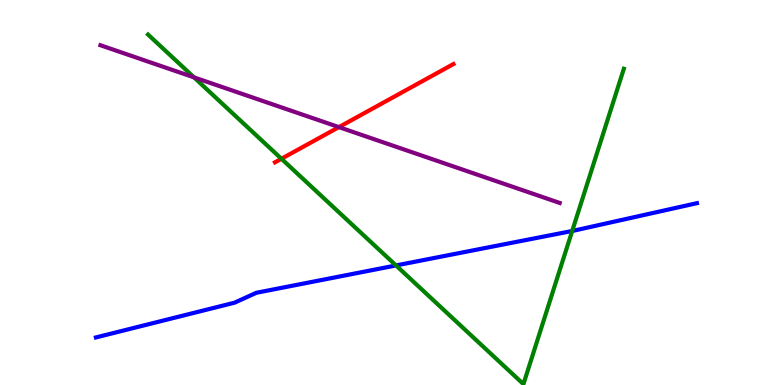[{'lines': ['blue', 'red'], 'intersections': []}, {'lines': ['green', 'red'], 'intersections': [{'x': 3.63, 'y': 5.88}]}, {'lines': ['purple', 'red'], 'intersections': [{'x': 4.37, 'y': 6.7}]}, {'lines': ['blue', 'green'], 'intersections': [{'x': 5.11, 'y': 3.11}, {'x': 7.38, 'y': 4.0}]}, {'lines': ['blue', 'purple'], 'intersections': []}, {'lines': ['green', 'purple'], 'intersections': [{'x': 2.5, 'y': 7.99}]}]